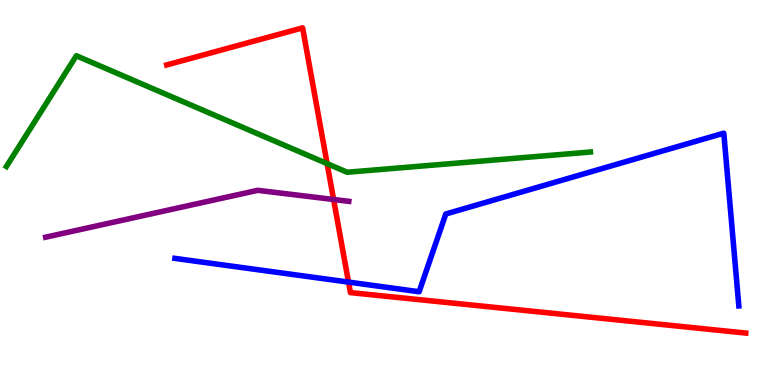[{'lines': ['blue', 'red'], 'intersections': [{'x': 4.5, 'y': 2.67}]}, {'lines': ['green', 'red'], 'intersections': [{'x': 4.22, 'y': 5.75}]}, {'lines': ['purple', 'red'], 'intersections': [{'x': 4.3, 'y': 4.82}]}, {'lines': ['blue', 'green'], 'intersections': []}, {'lines': ['blue', 'purple'], 'intersections': []}, {'lines': ['green', 'purple'], 'intersections': []}]